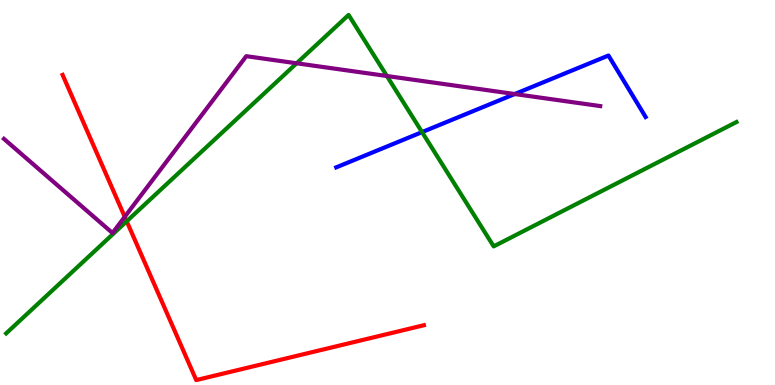[{'lines': ['blue', 'red'], 'intersections': []}, {'lines': ['green', 'red'], 'intersections': [{'x': 1.63, 'y': 4.25}]}, {'lines': ['purple', 'red'], 'intersections': [{'x': 1.61, 'y': 4.37}]}, {'lines': ['blue', 'green'], 'intersections': [{'x': 5.45, 'y': 6.57}]}, {'lines': ['blue', 'purple'], 'intersections': [{'x': 6.64, 'y': 7.56}]}, {'lines': ['green', 'purple'], 'intersections': [{'x': 3.83, 'y': 8.36}, {'x': 4.99, 'y': 8.03}]}]